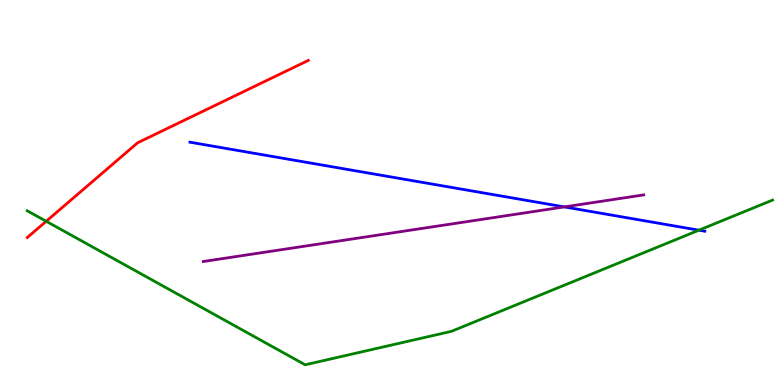[{'lines': ['blue', 'red'], 'intersections': []}, {'lines': ['green', 'red'], 'intersections': [{'x': 0.596, 'y': 4.25}]}, {'lines': ['purple', 'red'], 'intersections': []}, {'lines': ['blue', 'green'], 'intersections': [{'x': 9.02, 'y': 4.02}]}, {'lines': ['blue', 'purple'], 'intersections': [{'x': 7.28, 'y': 4.63}]}, {'lines': ['green', 'purple'], 'intersections': []}]